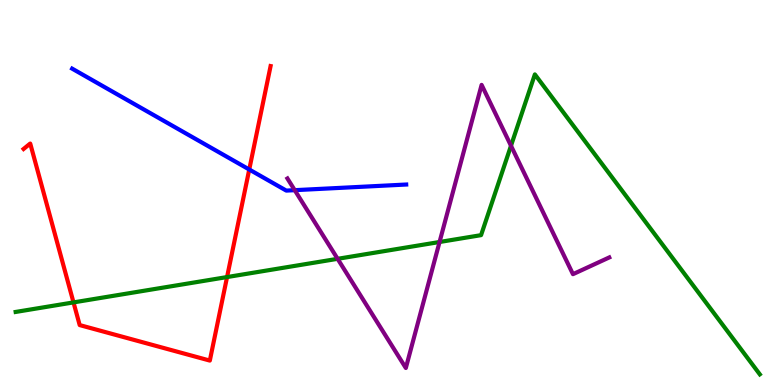[{'lines': ['blue', 'red'], 'intersections': [{'x': 3.22, 'y': 5.6}]}, {'lines': ['green', 'red'], 'intersections': [{'x': 0.948, 'y': 2.15}, {'x': 2.93, 'y': 2.8}]}, {'lines': ['purple', 'red'], 'intersections': []}, {'lines': ['blue', 'green'], 'intersections': []}, {'lines': ['blue', 'purple'], 'intersections': [{'x': 3.8, 'y': 5.06}]}, {'lines': ['green', 'purple'], 'intersections': [{'x': 4.36, 'y': 3.28}, {'x': 5.67, 'y': 3.71}, {'x': 6.59, 'y': 6.21}]}]